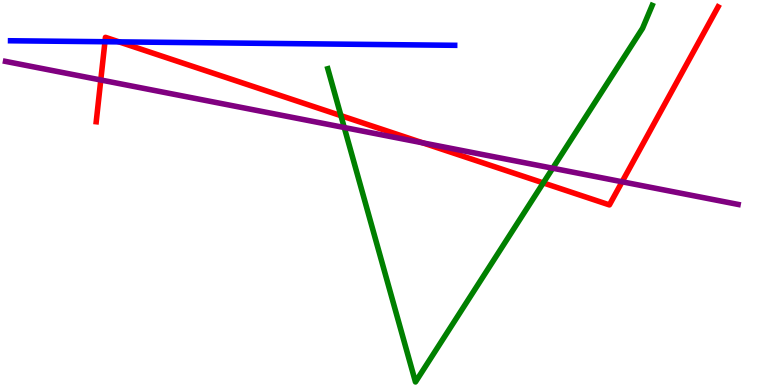[{'lines': ['blue', 'red'], 'intersections': [{'x': 1.35, 'y': 8.92}, {'x': 1.54, 'y': 8.91}]}, {'lines': ['green', 'red'], 'intersections': [{'x': 4.4, 'y': 7.0}, {'x': 7.01, 'y': 5.25}]}, {'lines': ['purple', 'red'], 'intersections': [{'x': 1.3, 'y': 7.92}, {'x': 5.46, 'y': 6.29}, {'x': 8.03, 'y': 5.28}]}, {'lines': ['blue', 'green'], 'intersections': []}, {'lines': ['blue', 'purple'], 'intersections': []}, {'lines': ['green', 'purple'], 'intersections': [{'x': 4.44, 'y': 6.69}, {'x': 7.13, 'y': 5.63}]}]